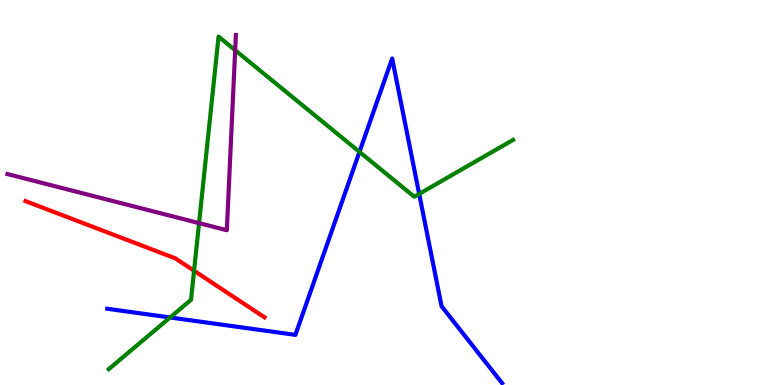[{'lines': ['blue', 'red'], 'intersections': []}, {'lines': ['green', 'red'], 'intersections': [{'x': 2.5, 'y': 2.97}]}, {'lines': ['purple', 'red'], 'intersections': []}, {'lines': ['blue', 'green'], 'intersections': [{'x': 2.19, 'y': 1.75}, {'x': 4.64, 'y': 6.05}, {'x': 5.41, 'y': 4.96}]}, {'lines': ['blue', 'purple'], 'intersections': []}, {'lines': ['green', 'purple'], 'intersections': [{'x': 2.57, 'y': 4.2}, {'x': 3.03, 'y': 8.7}]}]